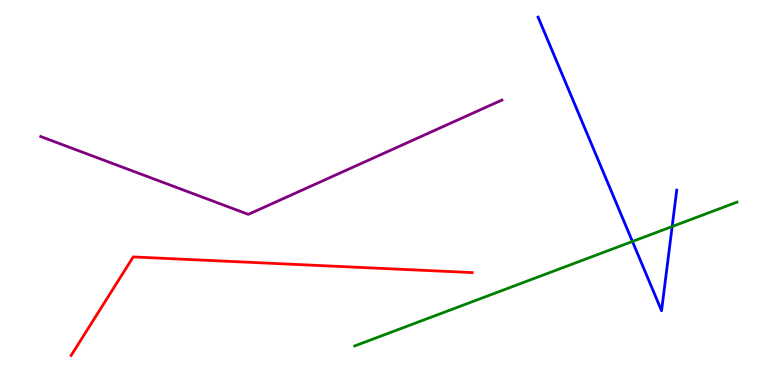[{'lines': ['blue', 'red'], 'intersections': []}, {'lines': ['green', 'red'], 'intersections': []}, {'lines': ['purple', 'red'], 'intersections': []}, {'lines': ['blue', 'green'], 'intersections': [{'x': 8.16, 'y': 3.73}, {'x': 8.67, 'y': 4.12}]}, {'lines': ['blue', 'purple'], 'intersections': []}, {'lines': ['green', 'purple'], 'intersections': []}]